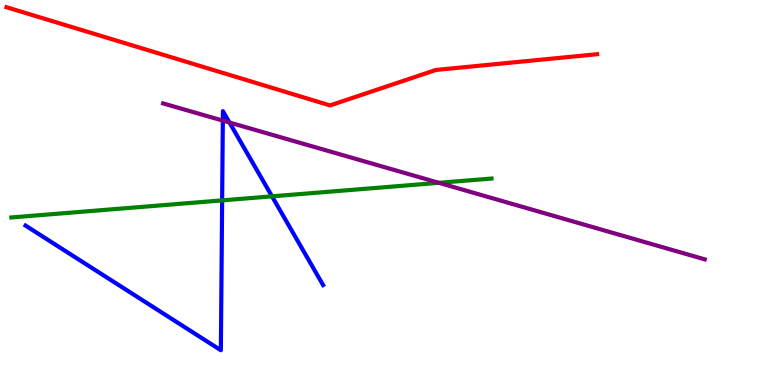[{'lines': ['blue', 'red'], 'intersections': []}, {'lines': ['green', 'red'], 'intersections': []}, {'lines': ['purple', 'red'], 'intersections': []}, {'lines': ['blue', 'green'], 'intersections': [{'x': 2.87, 'y': 4.8}, {'x': 3.51, 'y': 4.9}]}, {'lines': ['blue', 'purple'], 'intersections': [{'x': 2.88, 'y': 6.87}, {'x': 2.96, 'y': 6.82}]}, {'lines': ['green', 'purple'], 'intersections': [{'x': 5.66, 'y': 5.25}]}]